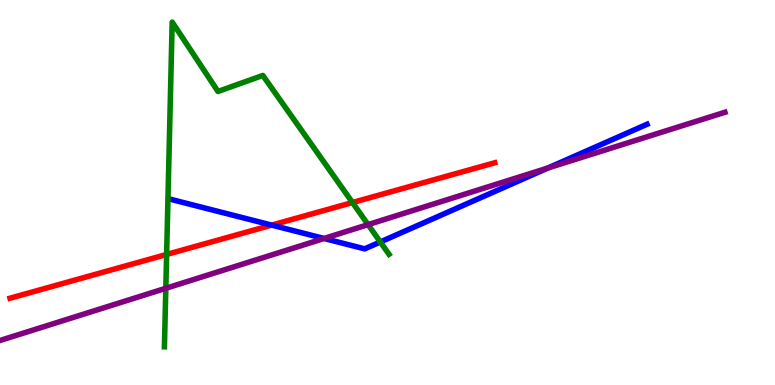[{'lines': ['blue', 'red'], 'intersections': [{'x': 3.51, 'y': 4.15}]}, {'lines': ['green', 'red'], 'intersections': [{'x': 2.15, 'y': 3.39}, {'x': 4.55, 'y': 4.74}]}, {'lines': ['purple', 'red'], 'intersections': []}, {'lines': ['blue', 'green'], 'intersections': [{'x': 4.91, 'y': 3.72}]}, {'lines': ['blue', 'purple'], 'intersections': [{'x': 4.18, 'y': 3.81}, {'x': 7.07, 'y': 5.64}]}, {'lines': ['green', 'purple'], 'intersections': [{'x': 2.14, 'y': 2.51}, {'x': 4.75, 'y': 4.17}]}]